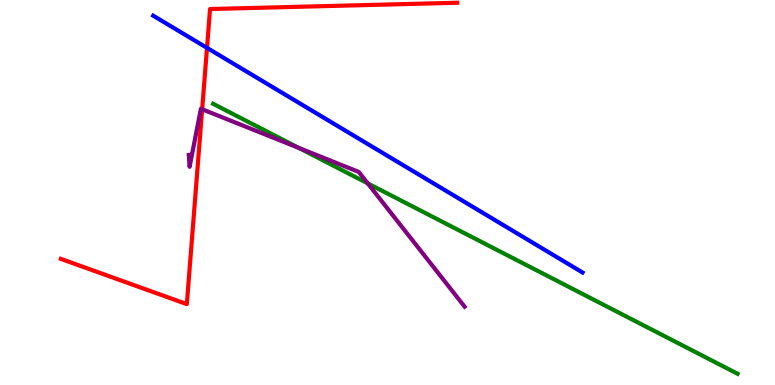[{'lines': ['blue', 'red'], 'intersections': [{'x': 2.67, 'y': 8.76}]}, {'lines': ['green', 'red'], 'intersections': []}, {'lines': ['purple', 'red'], 'intersections': [{'x': 2.61, 'y': 7.16}]}, {'lines': ['blue', 'green'], 'intersections': []}, {'lines': ['blue', 'purple'], 'intersections': []}, {'lines': ['green', 'purple'], 'intersections': [{'x': 3.86, 'y': 6.16}, {'x': 4.74, 'y': 5.24}]}]